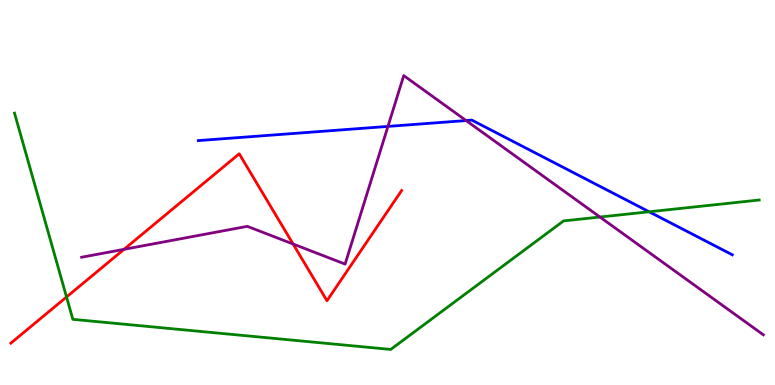[{'lines': ['blue', 'red'], 'intersections': []}, {'lines': ['green', 'red'], 'intersections': [{'x': 0.858, 'y': 2.29}]}, {'lines': ['purple', 'red'], 'intersections': [{'x': 1.6, 'y': 3.52}, {'x': 3.78, 'y': 3.66}]}, {'lines': ['blue', 'green'], 'intersections': [{'x': 8.38, 'y': 4.5}]}, {'lines': ['blue', 'purple'], 'intersections': [{'x': 5.01, 'y': 6.72}, {'x': 6.01, 'y': 6.87}]}, {'lines': ['green', 'purple'], 'intersections': [{'x': 7.74, 'y': 4.36}]}]